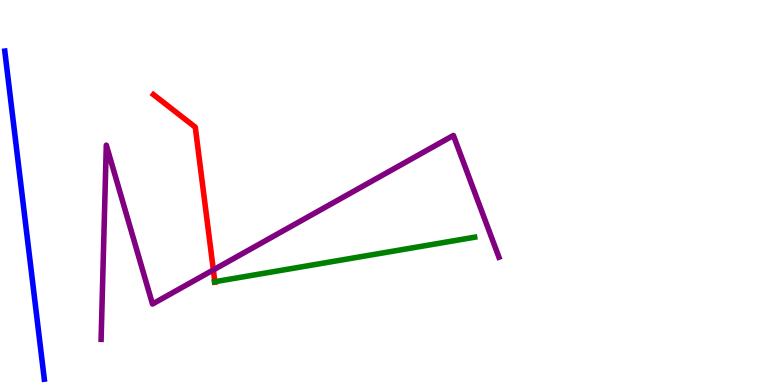[{'lines': ['blue', 'red'], 'intersections': []}, {'lines': ['green', 'red'], 'intersections': [{'x': 2.77, 'y': 2.68}]}, {'lines': ['purple', 'red'], 'intersections': [{'x': 2.75, 'y': 2.99}]}, {'lines': ['blue', 'green'], 'intersections': []}, {'lines': ['blue', 'purple'], 'intersections': []}, {'lines': ['green', 'purple'], 'intersections': []}]